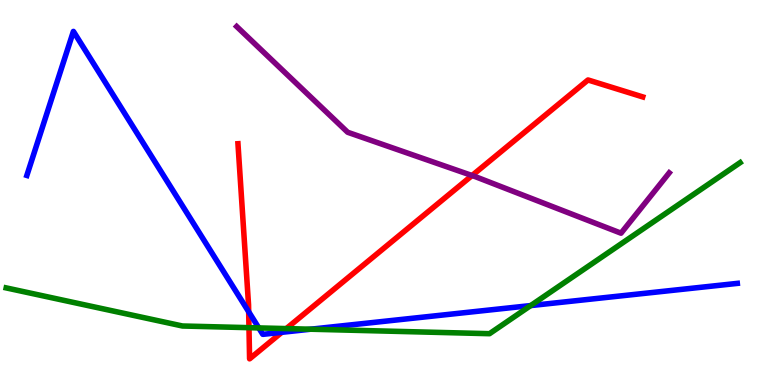[{'lines': ['blue', 'red'], 'intersections': [{'x': 3.21, 'y': 1.9}, {'x': 3.64, 'y': 1.37}]}, {'lines': ['green', 'red'], 'intersections': [{'x': 3.21, 'y': 1.49}, {'x': 3.69, 'y': 1.46}]}, {'lines': ['purple', 'red'], 'intersections': [{'x': 6.09, 'y': 5.44}]}, {'lines': ['blue', 'green'], 'intersections': [{'x': 3.34, 'y': 1.48}, {'x': 4.01, 'y': 1.45}, {'x': 6.85, 'y': 2.06}]}, {'lines': ['blue', 'purple'], 'intersections': []}, {'lines': ['green', 'purple'], 'intersections': []}]